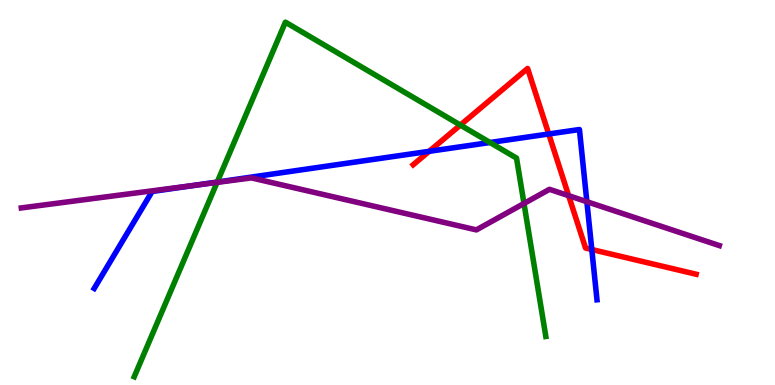[{'lines': ['blue', 'red'], 'intersections': [{'x': 5.54, 'y': 6.07}, {'x': 7.08, 'y': 6.52}, {'x': 7.64, 'y': 3.52}]}, {'lines': ['green', 'red'], 'intersections': [{'x': 5.94, 'y': 6.75}]}, {'lines': ['purple', 'red'], 'intersections': [{'x': 7.34, 'y': 4.92}]}, {'lines': ['blue', 'green'], 'intersections': [{'x': 2.8, 'y': 5.27}, {'x': 6.32, 'y': 6.3}]}, {'lines': ['blue', 'purple'], 'intersections': [{'x': 2.53, 'y': 5.19}, {'x': 7.57, 'y': 4.76}]}, {'lines': ['green', 'purple'], 'intersections': [{'x': 2.8, 'y': 5.26}, {'x': 6.76, 'y': 4.71}]}]